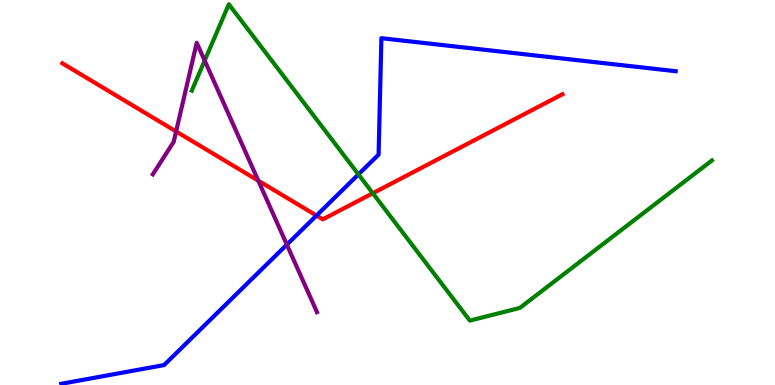[{'lines': ['blue', 'red'], 'intersections': [{'x': 4.08, 'y': 4.4}]}, {'lines': ['green', 'red'], 'intersections': [{'x': 4.81, 'y': 4.98}]}, {'lines': ['purple', 'red'], 'intersections': [{'x': 2.27, 'y': 6.59}, {'x': 3.33, 'y': 5.31}]}, {'lines': ['blue', 'green'], 'intersections': [{'x': 4.63, 'y': 5.47}]}, {'lines': ['blue', 'purple'], 'intersections': [{'x': 3.7, 'y': 3.65}]}, {'lines': ['green', 'purple'], 'intersections': [{'x': 2.64, 'y': 8.43}]}]